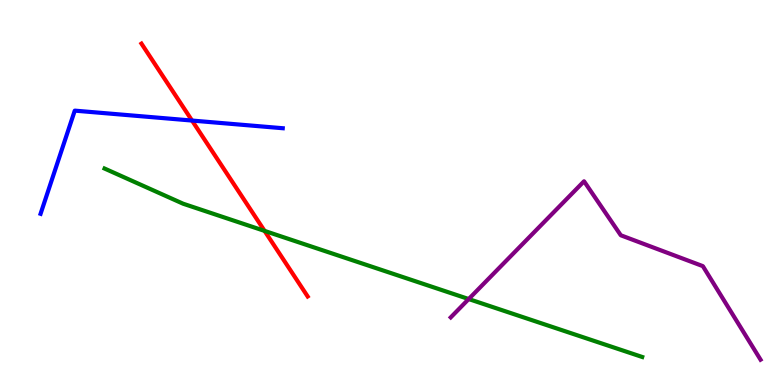[{'lines': ['blue', 'red'], 'intersections': [{'x': 2.48, 'y': 6.87}]}, {'lines': ['green', 'red'], 'intersections': [{'x': 3.41, 'y': 4.0}]}, {'lines': ['purple', 'red'], 'intersections': []}, {'lines': ['blue', 'green'], 'intersections': []}, {'lines': ['blue', 'purple'], 'intersections': []}, {'lines': ['green', 'purple'], 'intersections': [{'x': 6.05, 'y': 2.23}]}]